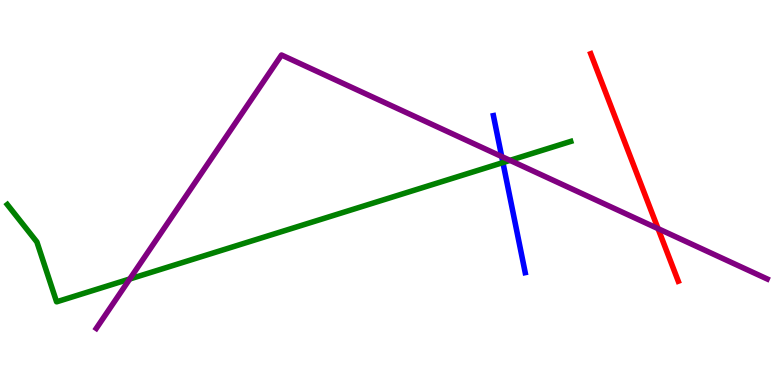[{'lines': ['blue', 'red'], 'intersections': []}, {'lines': ['green', 'red'], 'intersections': []}, {'lines': ['purple', 'red'], 'intersections': [{'x': 8.49, 'y': 4.06}]}, {'lines': ['blue', 'green'], 'intersections': [{'x': 6.49, 'y': 5.78}]}, {'lines': ['blue', 'purple'], 'intersections': [{'x': 6.47, 'y': 5.93}]}, {'lines': ['green', 'purple'], 'intersections': [{'x': 1.67, 'y': 2.75}, {'x': 6.58, 'y': 5.83}]}]